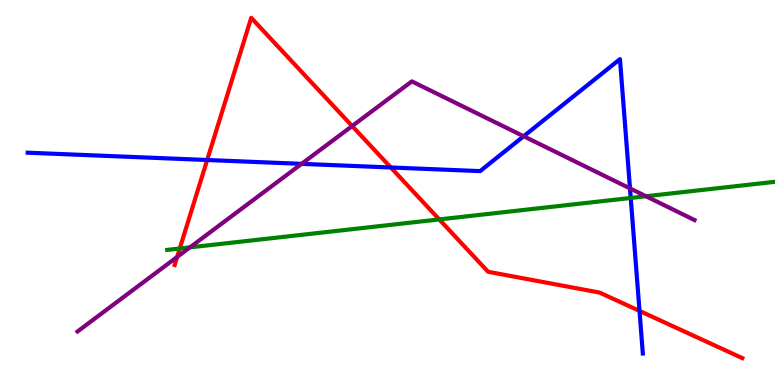[{'lines': ['blue', 'red'], 'intersections': [{'x': 2.67, 'y': 5.84}, {'x': 5.04, 'y': 5.65}, {'x': 8.25, 'y': 1.92}]}, {'lines': ['green', 'red'], 'intersections': [{'x': 2.32, 'y': 3.55}, {'x': 5.67, 'y': 4.3}]}, {'lines': ['purple', 'red'], 'intersections': [{'x': 2.29, 'y': 3.33}, {'x': 4.54, 'y': 6.73}]}, {'lines': ['blue', 'green'], 'intersections': [{'x': 8.14, 'y': 4.86}]}, {'lines': ['blue', 'purple'], 'intersections': [{'x': 3.89, 'y': 5.74}, {'x': 6.76, 'y': 6.46}, {'x': 8.13, 'y': 5.11}]}, {'lines': ['green', 'purple'], 'intersections': [{'x': 2.45, 'y': 3.58}, {'x': 8.34, 'y': 4.9}]}]